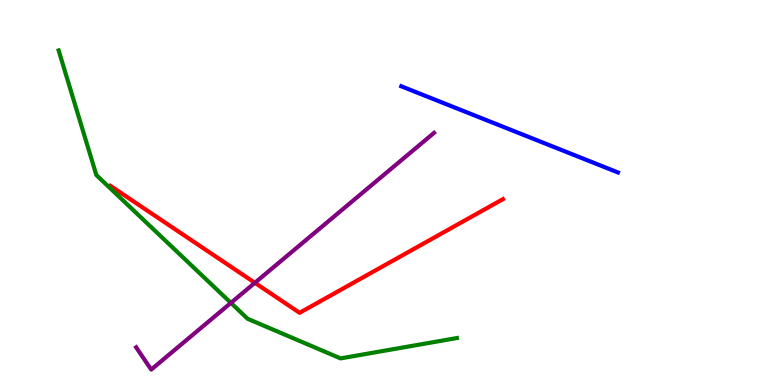[{'lines': ['blue', 'red'], 'intersections': []}, {'lines': ['green', 'red'], 'intersections': []}, {'lines': ['purple', 'red'], 'intersections': [{'x': 3.29, 'y': 2.65}]}, {'lines': ['blue', 'green'], 'intersections': []}, {'lines': ['blue', 'purple'], 'intersections': []}, {'lines': ['green', 'purple'], 'intersections': [{'x': 2.98, 'y': 2.13}]}]